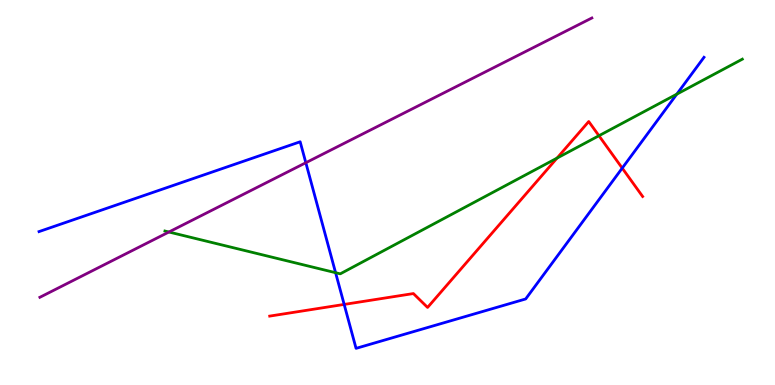[{'lines': ['blue', 'red'], 'intersections': [{'x': 4.44, 'y': 2.09}, {'x': 8.03, 'y': 5.63}]}, {'lines': ['green', 'red'], 'intersections': [{'x': 7.19, 'y': 5.89}, {'x': 7.73, 'y': 6.47}]}, {'lines': ['purple', 'red'], 'intersections': []}, {'lines': ['blue', 'green'], 'intersections': [{'x': 4.33, 'y': 2.92}, {'x': 8.73, 'y': 7.55}]}, {'lines': ['blue', 'purple'], 'intersections': [{'x': 3.95, 'y': 5.77}]}, {'lines': ['green', 'purple'], 'intersections': [{'x': 2.18, 'y': 3.97}]}]